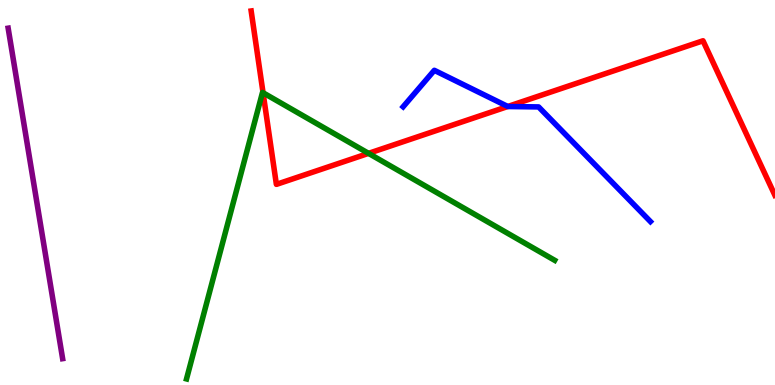[{'lines': ['blue', 'red'], 'intersections': [{'x': 6.55, 'y': 7.23}]}, {'lines': ['green', 'red'], 'intersections': [{'x': 3.39, 'y': 7.59}, {'x': 4.76, 'y': 6.02}]}, {'lines': ['purple', 'red'], 'intersections': []}, {'lines': ['blue', 'green'], 'intersections': []}, {'lines': ['blue', 'purple'], 'intersections': []}, {'lines': ['green', 'purple'], 'intersections': []}]